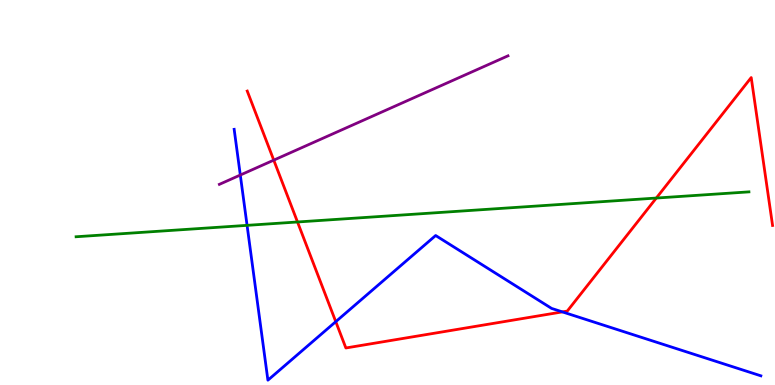[{'lines': ['blue', 'red'], 'intersections': [{'x': 4.33, 'y': 1.65}, {'x': 7.26, 'y': 1.9}]}, {'lines': ['green', 'red'], 'intersections': [{'x': 3.84, 'y': 4.23}, {'x': 8.47, 'y': 4.86}]}, {'lines': ['purple', 'red'], 'intersections': [{'x': 3.53, 'y': 5.84}]}, {'lines': ['blue', 'green'], 'intersections': [{'x': 3.19, 'y': 4.15}]}, {'lines': ['blue', 'purple'], 'intersections': [{'x': 3.1, 'y': 5.45}]}, {'lines': ['green', 'purple'], 'intersections': []}]